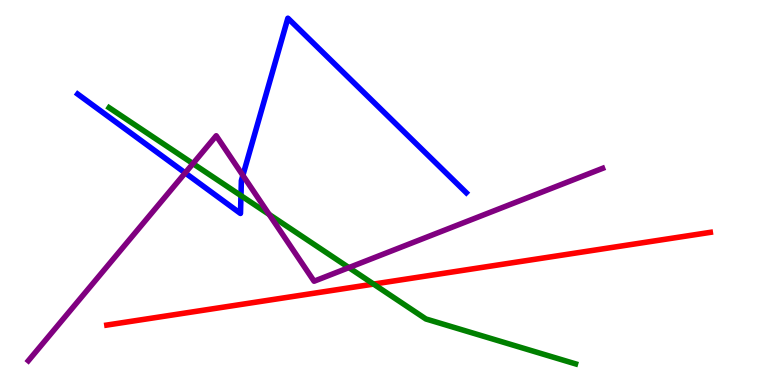[{'lines': ['blue', 'red'], 'intersections': []}, {'lines': ['green', 'red'], 'intersections': [{'x': 4.82, 'y': 2.62}]}, {'lines': ['purple', 'red'], 'intersections': []}, {'lines': ['blue', 'green'], 'intersections': [{'x': 3.11, 'y': 4.92}]}, {'lines': ['blue', 'purple'], 'intersections': [{'x': 2.39, 'y': 5.51}, {'x': 3.13, 'y': 5.44}]}, {'lines': ['green', 'purple'], 'intersections': [{'x': 2.49, 'y': 5.75}, {'x': 3.47, 'y': 4.43}, {'x': 4.5, 'y': 3.05}]}]